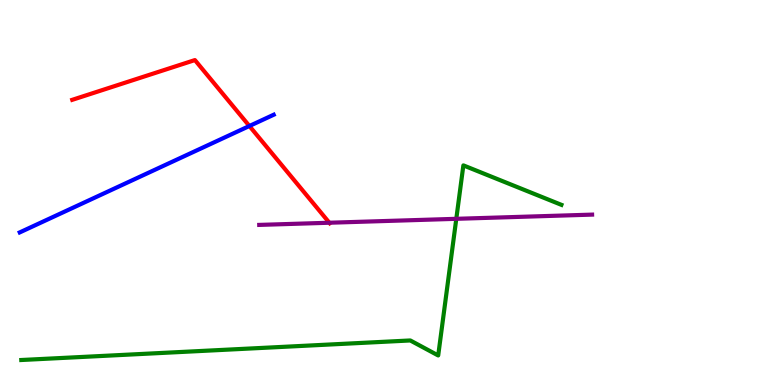[{'lines': ['blue', 'red'], 'intersections': [{'x': 3.22, 'y': 6.73}]}, {'lines': ['green', 'red'], 'intersections': []}, {'lines': ['purple', 'red'], 'intersections': [{'x': 4.25, 'y': 4.21}]}, {'lines': ['blue', 'green'], 'intersections': []}, {'lines': ['blue', 'purple'], 'intersections': []}, {'lines': ['green', 'purple'], 'intersections': [{'x': 5.89, 'y': 4.32}]}]